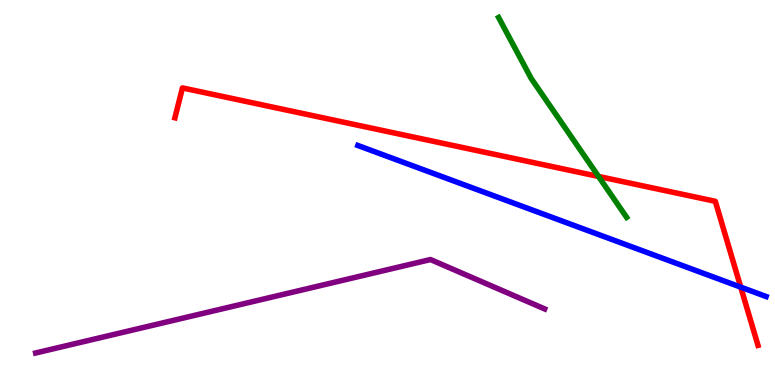[{'lines': ['blue', 'red'], 'intersections': [{'x': 9.56, 'y': 2.54}]}, {'lines': ['green', 'red'], 'intersections': [{'x': 7.72, 'y': 5.42}]}, {'lines': ['purple', 'red'], 'intersections': []}, {'lines': ['blue', 'green'], 'intersections': []}, {'lines': ['blue', 'purple'], 'intersections': []}, {'lines': ['green', 'purple'], 'intersections': []}]